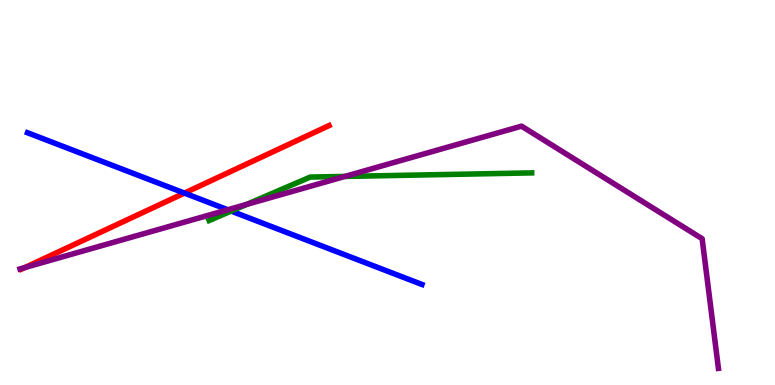[{'lines': ['blue', 'red'], 'intersections': [{'x': 2.38, 'y': 4.98}]}, {'lines': ['green', 'red'], 'intersections': []}, {'lines': ['purple', 'red'], 'intersections': [{'x': 0.322, 'y': 3.05}]}, {'lines': ['blue', 'green'], 'intersections': [{'x': 2.98, 'y': 4.52}]}, {'lines': ['blue', 'purple'], 'intersections': [{'x': 2.94, 'y': 4.55}]}, {'lines': ['green', 'purple'], 'intersections': [{'x': 3.18, 'y': 4.69}, {'x': 4.45, 'y': 5.42}]}]